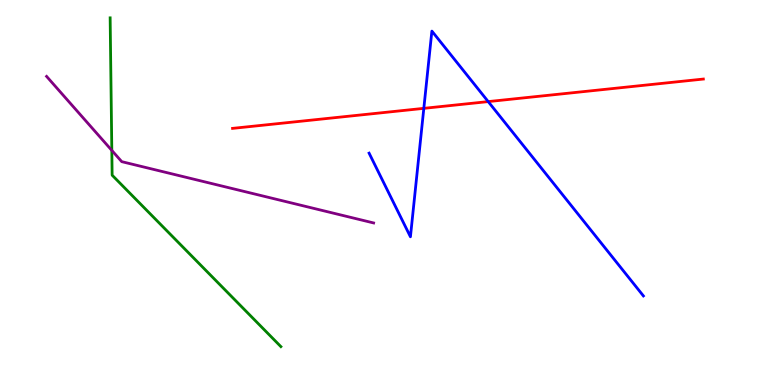[{'lines': ['blue', 'red'], 'intersections': [{'x': 5.47, 'y': 7.19}, {'x': 6.3, 'y': 7.36}]}, {'lines': ['green', 'red'], 'intersections': []}, {'lines': ['purple', 'red'], 'intersections': []}, {'lines': ['blue', 'green'], 'intersections': []}, {'lines': ['blue', 'purple'], 'intersections': []}, {'lines': ['green', 'purple'], 'intersections': [{'x': 1.44, 'y': 6.09}]}]